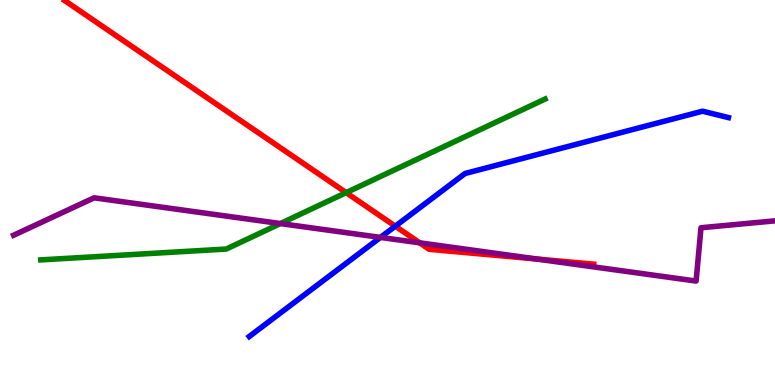[{'lines': ['blue', 'red'], 'intersections': [{'x': 5.1, 'y': 4.13}]}, {'lines': ['green', 'red'], 'intersections': [{'x': 4.47, 'y': 5.0}]}, {'lines': ['purple', 'red'], 'intersections': [{'x': 5.42, 'y': 3.69}, {'x': 6.93, 'y': 3.27}]}, {'lines': ['blue', 'green'], 'intersections': []}, {'lines': ['blue', 'purple'], 'intersections': [{'x': 4.91, 'y': 3.83}]}, {'lines': ['green', 'purple'], 'intersections': [{'x': 3.62, 'y': 4.19}]}]